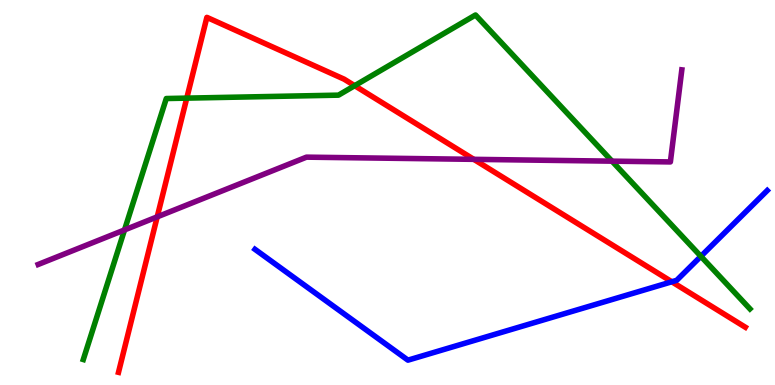[{'lines': ['blue', 'red'], 'intersections': [{'x': 8.67, 'y': 2.68}]}, {'lines': ['green', 'red'], 'intersections': [{'x': 2.41, 'y': 7.45}, {'x': 4.58, 'y': 7.77}]}, {'lines': ['purple', 'red'], 'intersections': [{'x': 2.03, 'y': 4.37}, {'x': 6.11, 'y': 5.86}]}, {'lines': ['blue', 'green'], 'intersections': [{'x': 9.04, 'y': 3.34}]}, {'lines': ['blue', 'purple'], 'intersections': []}, {'lines': ['green', 'purple'], 'intersections': [{'x': 1.61, 'y': 4.03}, {'x': 7.9, 'y': 5.81}]}]